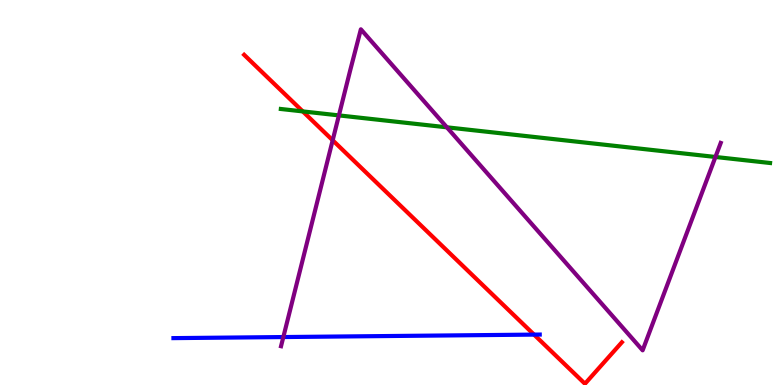[{'lines': ['blue', 'red'], 'intersections': [{'x': 6.89, 'y': 1.31}]}, {'lines': ['green', 'red'], 'intersections': [{'x': 3.91, 'y': 7.11}]}, {'lines': ['purple', 'red'], 'intersections': [{'x': 4.29, 'y': 6.36}]}, {'lines': ['blue', 'green'], 'intersections': []}, {'lines': ['blue', 'purple'], 'intersections': [{'x': 3.66, 'y': 1.25}]}, {'lines': ['green', 'purple'], 'intersections': [{'x': 4.37, 'y': 7.0}, {'x': 5.77, 'y': 6.69}, {'x': 9.23, 'y': 5.92}]}]